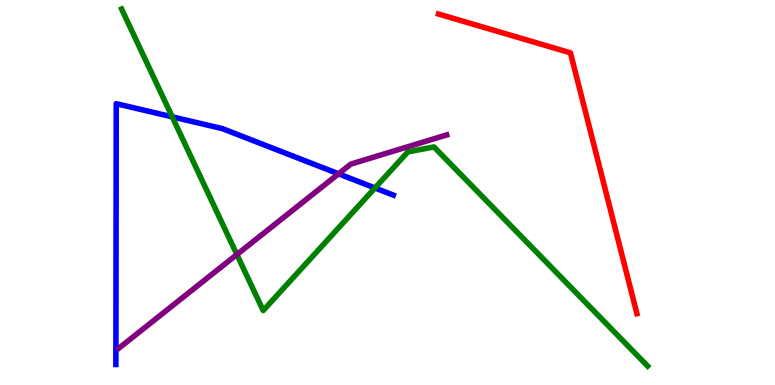[{'lines': ['blue', 'red'], 'intersections': []}, {'lines': ['green', 'red'], 'intersections': []}, {'lines': ['purple', 'red'], 'intersections': []}, {'lines': ['blue', 'green'], 'intersections': [{'x': 2.22, 'y': 6.97}, {'x': 4.84, 'y': 5.12}]}, {'lines': ['blue', 'purple'], 'intersections': [{'x': 4.37, 'y': 5.49}]}, {'lines': ['green', 'purple'], 'intersections': [{'x': 3.06, 'y': 3.39}]}]